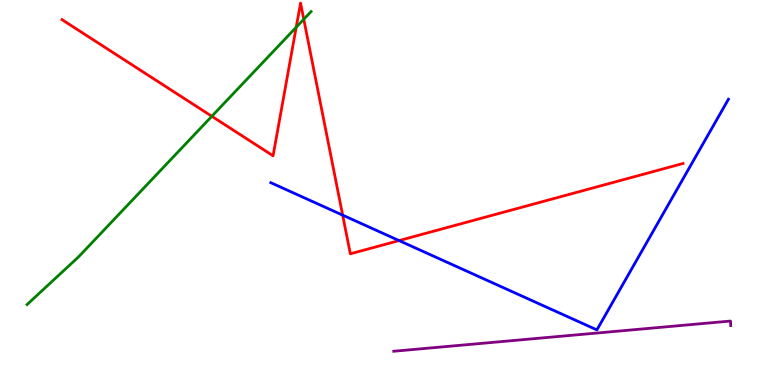[{'lines': ['blue', 'red'], 'intersections': [{'x': 4.42, 'y': 4.41}, {'x': 5.15, 'y': 3.75}]}, {'lines': ['green', 'red'], 'intersections': [{'x': 2.73, 'y': 6.98}, {'x': 3.82, 'y': 9.29}, {'x': 3.92, 'y': 9.5}]}, {'lines': ['purple', 'red'], 'intersections': []}, {'lines': ['blue', 'green'], 'intersections': []}, {'lines': ['blue', 'purple'], 'intersections': []}, {'lines': ['green', 'purple'], 'intersections': []}]